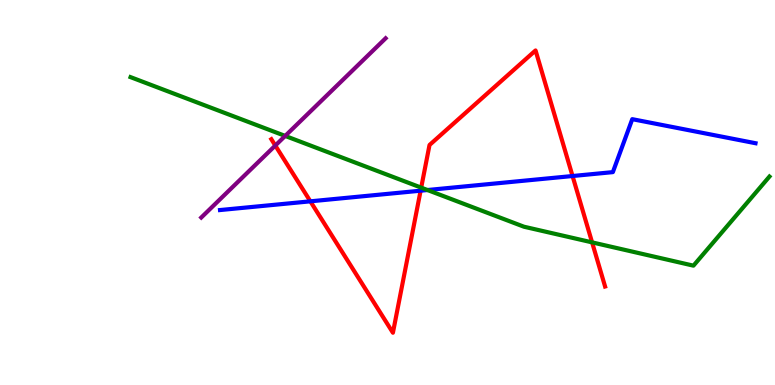[{'lines': ['blue', 'red'], 'intersections': [{'x': 4.0, 'y': 4.77}, {'x': 5.43, 'y': 5.05}, {'x': 7.39, 'y': 5.43}]}, {'lines': ['green', 'red'], 'intersections': [{'x': 5.43, 'y': 5.13}, {'x': 7.64, 'y': 3.7}]}, {'lines': ['purple', 'red'], 'intersections': [{'x': 3.55, 'y': 6.22}]}, {'lines': ['blue', 'green'], 'intersections': [{'x': 5.52, 'y': 5.06}]}, {'lines': ['blue', 'purple'], 'intersections': []}, {'lines': ['green', 'purple'], 'intersections': [{'x': 3.68, 'y': 6.47}]}]